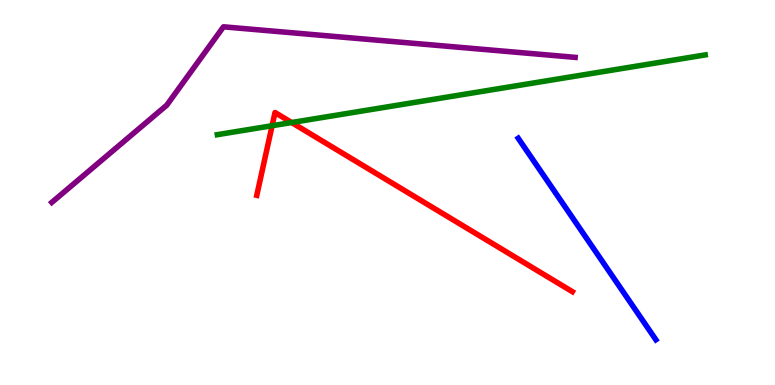[{'lines': ['blue', 'red'], 'intersections': []}, {'lines': ['green', 'red'], 'intersections': [{'x': 3.51, 'y': 6.73}, {'x': 3.76, 'y': 6.82}]}, {'lines': ['purple', 'red'], 'intersections': []}, {'lines': ['blue', 'green'], 'intersections': []}, {'lines': ['blue', 'purple'], 'intersections': []}, {'lines': ['green', 'purple'], 'intersections': []}]